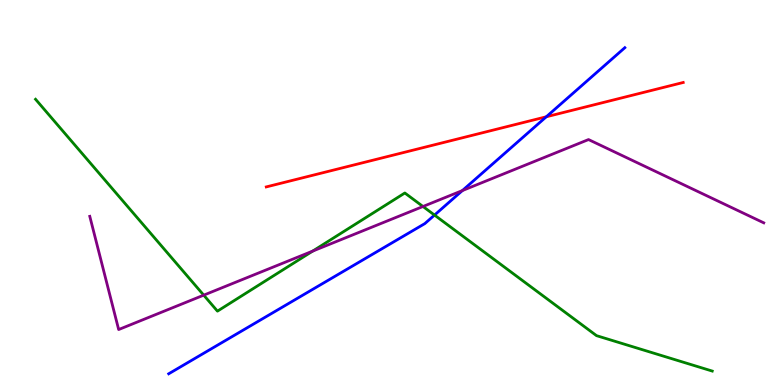[{'lines': ['blue', 'red'], 'intersections': [{'x': 7.05, 'y': 6.97}]}, {'lines': ['green', 'red'], 'intersections': []}, {'lines': ['purple', 'red'], 'intersections': []}, {'lines': ['blue', 'green'], 'intersections': [{'x': 5.61, 'y': 4.41}]}, {'lines': ['blue', 'purple'], 'intersections': [{'x': 5.97, 'y': 5.05}]}, {'lines': ['green', 'purple'], 'intersections': [{'x': 2.63, 'y': 2.33}, {'x': 4.03, 'y': 3.48}, {'x': 5.46, 'y': 4.64}]}]